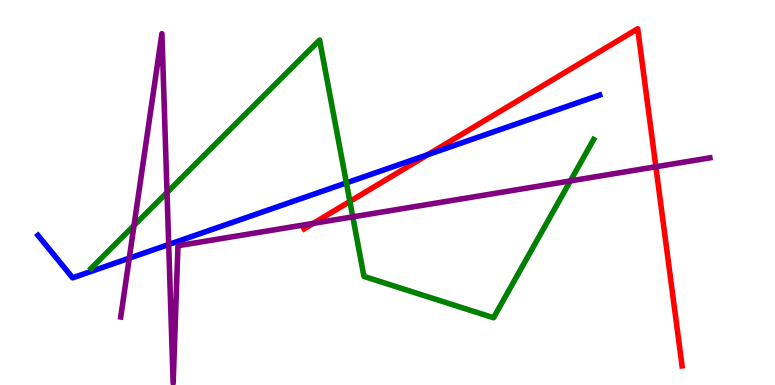[{'lines': ['blue', 'red'], 'intersections': [{'x': 5.52, 'y': 5.98}]}, {'lines': ['green', 'red'], 'intersections': [{'x': 4.51, 'y': 4.77}]}, {'lines': ['purple', 'red'], 'intersections': [{'x': 4.04, 'y': 4.2}, {'x': 8.46, 'y': 5.67}]}, {'lines': ['blue', 'green'], 'intersections': [{'x': 4.47, 'y': 5.25}]}, {'lines': ['blue', 'purple'], 'intersections': [{'x': 1.67, 'y': 3.29}, {'x': 2.18, 'y': 3.65}]}, {'lines': ['green', 'purple'], 'intersections': [{'x': 1.73, 'y': 4.14}, {'x': 2.16, 'y': 5.0}, {'x': 4.55, 'y': 4.37}, {'x': 7.36, 'y': 5.3}]}]